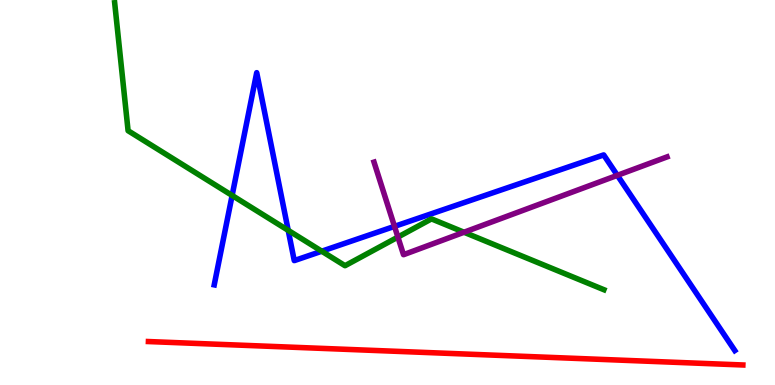[{'lines': ['blue', 'red'], 'intersections': []}, {'lines': ['green', 'red'], 'intersections': []}, {'lines': ['purple', 'red'], 'intersections': []}, {'lines': ['blue', 'green'], 'intersections': [{'x': 3.0, 'y': 4.92}, {'x': 3.72, 'y': 4.02}, {'x': 4.15, 'y': 3.47}]}, {'lines': ['blue', 'purple'], 'intersections': [{'x': 5.09, 'y': 4.12}, {'x': 7.97, 'y': 5.45}]}, {'lines': ['green', 'purple'], 'intersections': [{'x': 5.13, 'y': 3.84}, {'x': 5.99, 'y': 3.97}]}]